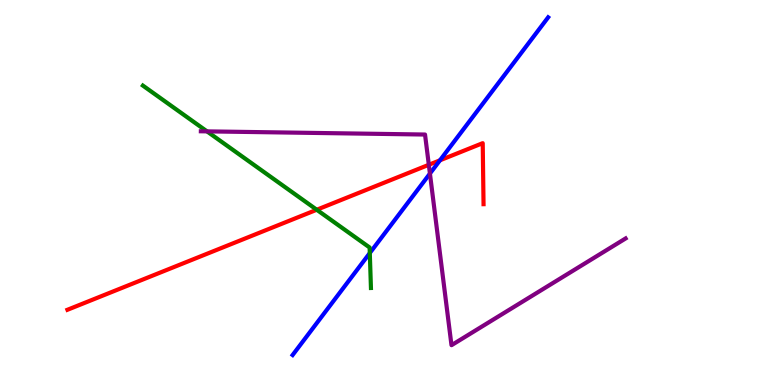[{'lines': ['blue', 'red'], 'intersections': [{'x': 5.68, 'y': 5.84}]}, {'lines': ['green', 'red'], 'intersections': [{'x': 4.09, 'y': 4.55}]}, {'lines': ['purple', 'red'], 'intersections': [{'x': 5.53, 'y': 5.72}]}, {'lines': ['blue', 'green'], 'intersections': [{'x': 4.77, 'y': 3.43}]}, {'lines': ['blue', 'purple'], 'intersections': [{'x': 5.55, 'y': 5.49}]}, {'lines': ['green', 'purple'], 'intersections': [{'x': 2.67, 'y': 6.59}]}]